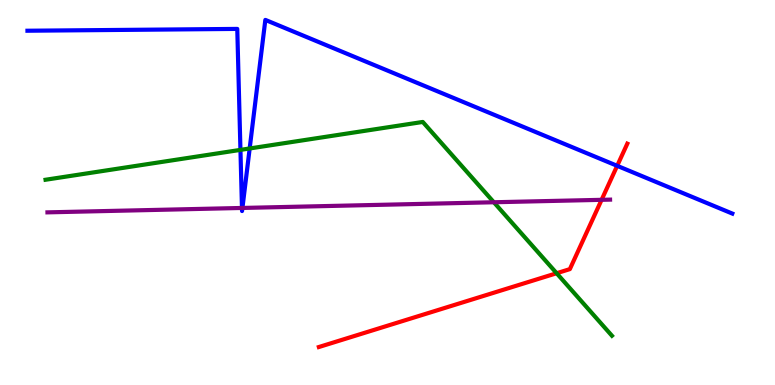[{'lines': ['blue', 'red'], 'intersections': [{'x': 7.96, 'y': 5.69}]}, {'lines': ['green', 'red'], 'intersections': [{'x': 7.18, 'y': 2.9}]}, {'lines': ['purple', 'red'], 'intersections': [{'x': 7.76, 'y': 4.81}]}, {'lines': ['blue', 'green'], 'intersections': [{'x': 3.1, 'y': 6.11}, {'x': 3.22, 'y': 6.14}]}, {'lines': ['blue', 'purple'], 'intersections': [{'x': 3.12, 'y': 4.6}, {'x': 3.13, 'y': 4.6}]}, {'lines': ['green', 'purple'], 'intersections': [{'x': 6.37, 'y': 4.75}]}]